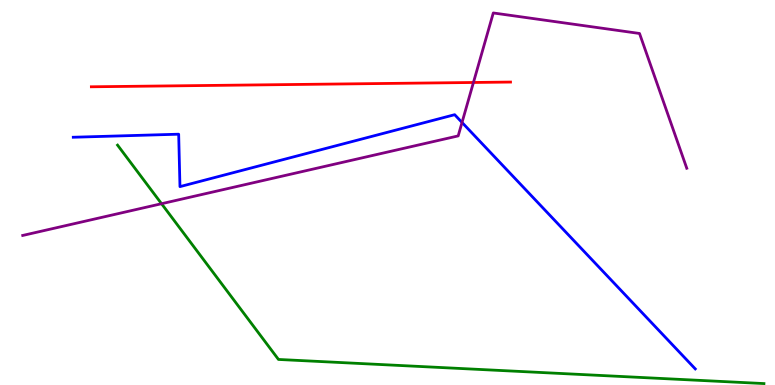[{'lines': ['blue', 'red'], 'intersections': []}, {'lines': ['green', 'red'], 'intersections': []}, {'lines': ['purple', 'red'], 'intersections': [{'x': 6.11, 'y': 7.86}]}, {'lines': ['blue', 'green'], 'intersections': []}, {'lines': ['blue', 'purple'], 'intersections': [{'x': 5.96, 'y': 6.82}]}, {'lines': ['green', 'purple'], 'intersections': [{'x': 2.08, 'y': 4.71}]}]